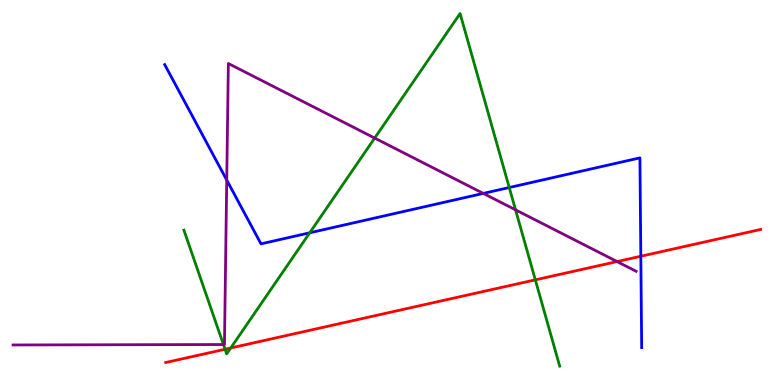[{'lines': ['blue', 'red'], 'intersections': [{'x': 8.27, 'y': 3.34}]}, {'lines': ['green', 'red'], 'intersections': [{'x': 2.9, 'y': 0.929}, {'x': 2.98, 'y': 0.962}, {'x': 6.91, 'y': 2.73}]}, {'lines': ['purple', 'red'], 'intersections': [{'x': 7.96, 'y': 3.21}]}, {'lines': ['blue', 'green'], 'intersections': [{'x': 4.0, 'y': 3.95}, {'x': 6.57, 'y': 5.13}]}, {'lines': ['blue', 'purple'], 'intersections': [{'x': 2.93, 'y': 5.32}, {'x': 6.24, 'y': 4.98}]}, {'lines': ['green', 'purple'], 'intersections': [{'x': 2.88, 'y': 1.05}, {'x': 4.83, 'y': 6.41}, {'x': 6.65, 'y': 4.55}]}]